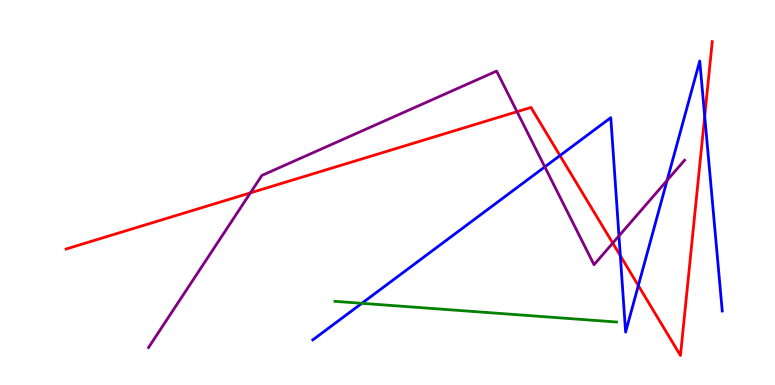[{'lines': ['blue', 'red'], 'intersections': [{'x': 7.23, 'y': 5.96}, {'x': 8.0, 'y': 3.36}, {'x': 8.24, 'y': 2.58}, {'x': 9.09, 'y': 6.98}]}, {'lines': ['green', 'red'], 'intersections': []}, {'lines': ['purple', 'red'], 'intersections': [{'x': 3.23, 'y': 4.99}, {'x': 6.67, 'y': 7.1}, {'x': 7.91, 'y': 3.69}]}, {'lines': ['blue', 'green'], 'intersections': [{'x': 4.67, 'y': 2.12}]}, {'lines': ['blue', 'purple'], 'intersections': [{'x': 7.03, 'y': 5.67}, {'x': 7.99, 'y': 3.87}, {'x': 8.61, 'y': 5.31}]}, {'lines': ['green', 'purple'], 'intersections': []}]